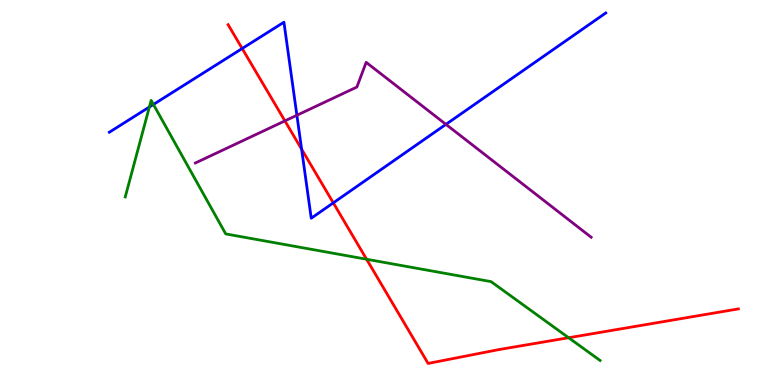[{'lines': ['blue', 'red'], 'intersections': [{'x': 3.12, 'y': 8.74}, {'x': 3.89, 'y': 6.12}, {'x': 4.3, 'y': 4.73}]}, {'lines': ['green', 'red'], 'intersections': [{'x': 4.73, 'y': 3.27}, {'x': 7.34, 'y': 1.23}]}, {'lines': ['purple', 'red'], 'intersections': [{'x': 3.68, 'y': 6.86}]}, {'lines': ['blue', 'green'], 'intersections': [{'x': 1.93, 'y': 7.22}, {'x': 1.98, 'y': 7.29}]}, {'lines': ['blue', 'purple'], 'intersections': [{'x': 3.83, 'y': 7.01}, {'x': 5.75, 'y': 6.77}]}, {'lines': ['green', 'purple'], 'intersections': []}]